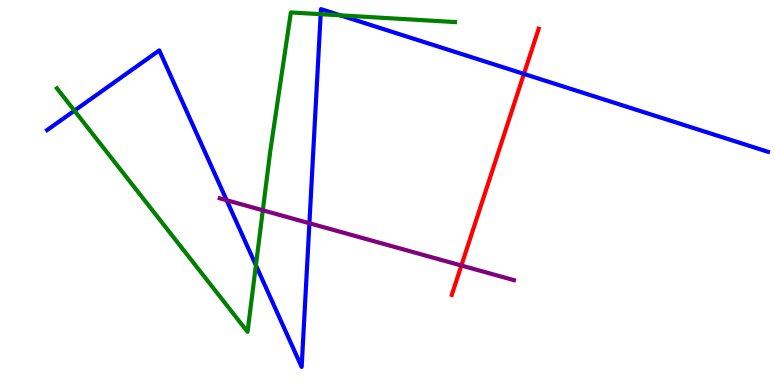[{'lines': ['blue', 'red'], 'intersections': [{'x': 6.76, 'y': 8.08}]}, {'lines': ['green', 'red'], 'intersections': []}, {'lines': ['purple', 'red'], 'intersections': [{'x': 5.95, 'y': 3.1}]}, {'lines': ['blue', 'green'], 'intersections': [{'x': 0.96, 'y': 7.13}, {'x': 3.3, 'y': 3.11}, {'x': 4.14, 'y': 9.63}, {'x': 4.39, 'y': 9.6}]}, {'lines': ['blue', 'purple'], 'intersections': [{'x': 2.92, 'y': 4.8}, {'x': 3.99, 'y': 4.2}]}, {'lines': ['green', 'purple'], 'intersections': [{'x': 3.39, 'y': 4.54}]}]